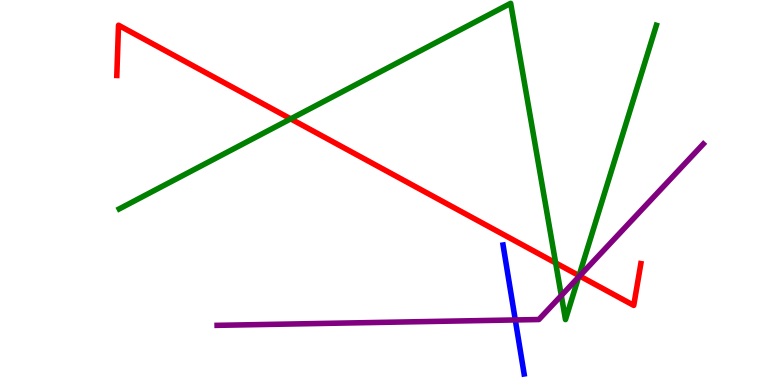[{'lines': ['blue', 'red'], 'intersections': []}, {'lines': ['green', 'red'], 'intersections': [{'x': 3.75, 'y': 6.91}, {'x': 7.17, 'y': 3.17}, {'x': 7.47, 'y': 2.84}]}, {'lines': ['purple', 'red'], 'intersections': [{'x': 7.48, 'y': 2.83}]}, {'lines': ['blue', 'green'], 'intersections': []}, {'lines': ['blue', 'purple'], 'intersections': [{'x': 6.65, 'y': 1.69}]}, {'lines': ['green', 'purple'], 'intersections': [{'x': 7.24, 'y': 2.32}, {'x': 7.47, 'y': 2.8}]}]